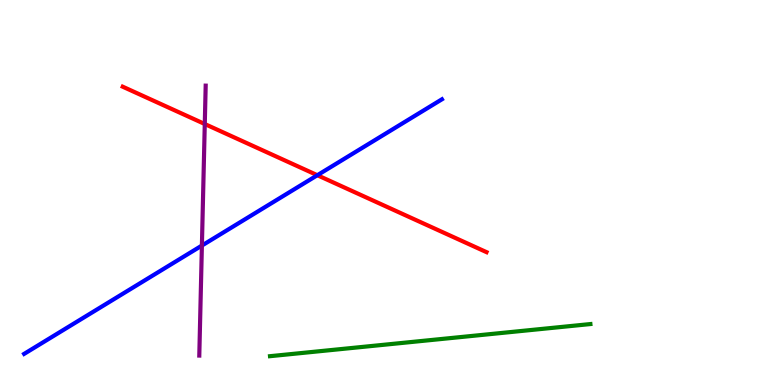[{'lines': ['blue', 'red'], 'intersections': [{'x': 4.09, 'y': 5.45}]}, {'lines': ['green', 'red'], 'intersections': []}, {'lines': ['purple', 'red'], 'intersections': [{'x': 2.64, 'y': 6.78}]}, {'lines': ['blue', 'green'], 'intersections': []}, {'lines': ['blue', 'purple'], 'intersections': [{'x': 2.61, 'y': 3.62}]}, {'lines': ['green', 'purple'], 'intersections': []}]